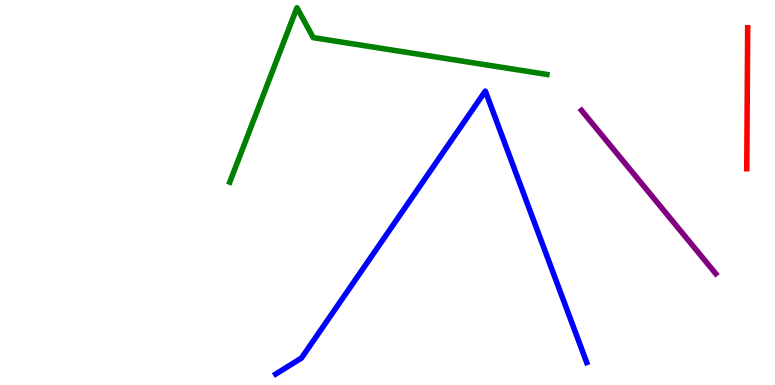[{'lines': ['blue', 'red'], 'intersections': []}, {'lines': ['green', 'red'], 'intersections': []}, {'lines': ['purple', 'red'], 'intersections': []}, {'lines': ['blue', 'green'], 'intersections': []}, {'lines': ['blue', 'purple'], 'intersections': []}, {'lines': ['green', 'purple'], 'intersections': []}]